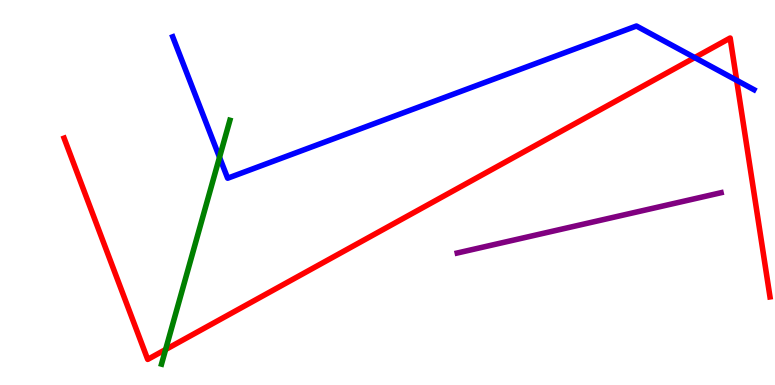[{'lines': ['blue', 'red'], 'intersections': [{'x': 8.96, 'y': 8.5}, {'x': 9.51, 'y': 7.91}]}, {'lines': ['green', 'red'], 'intersections': [{'x': 2.14, 'y': 0.921}]}, {'lines': ['purple', 'red'], 'intersections': []}, {'lines': ['blue', 'green'], 'intersections': [{'x': 2.83, 'y': 5.91}]}, {'lines': ['blue', 'purple'], 'intersections': []}, {'lines': ['green', 'purple'], 'intersections': []}]